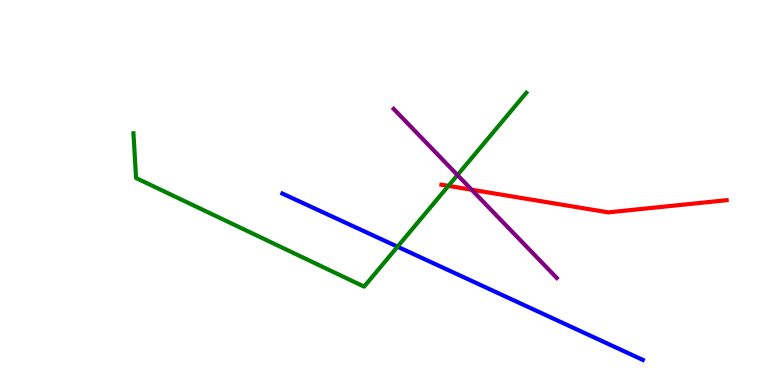[{'lines': ['blue', 'red'], 'intersections': []}, {'lines': ['green', 'red'], 'intersections': [{'x': 5.79, 'y': 5.17}]}, {'lines': ['purple', 'red'], 'intersections': [{'x': 6.09, 'y': 5.07}]}, {'lines': ['blue', 'green'], 'intersections': [{'x': 5.13, 'y': 3.59}]}, {'lines': ['blue', 'purple'], 'intersections': []}, {'lines': ['green', 'purple'], 'intersections': [{'x': 5.9, 'y': 5.45}]}]